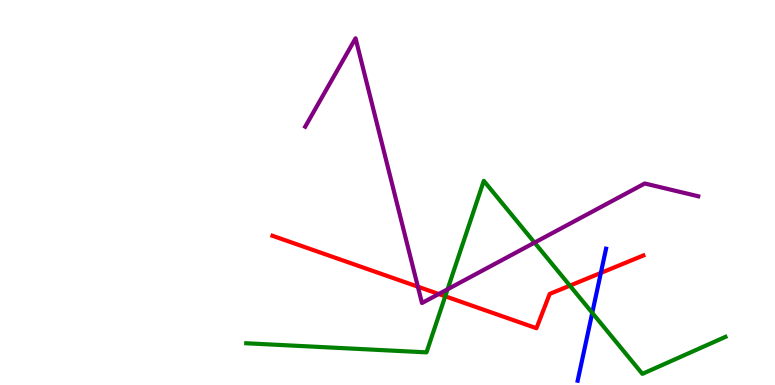[{'lines': ['blue', 'red'], 'intersections': [{'x': 7.75, 'y': 2.91}]}, {'lines': ['green', 'red'], 'intersections': [{'x': 5.75, 'y': 2.3}, {'x': 7.35, 'y': 2.58}]}, {'lines': ['purple', 'red'], 'intersections': [{'x': 5.39, 'y': 2.55}, {'x': 5.66, 'y': 2.36}]}, {'lines': ['blue', 'green'], 'intersections': [{'x': 7.64, 'y': 1.87}]}, {'lines': ['blue', 'purple'], 'intersections': []}, {'lines': ['green', 'purple'], 'intersections': [{'x': 5.78, 'y': 2.49}, {'x': 6.9, 'y': 3.7}]}]